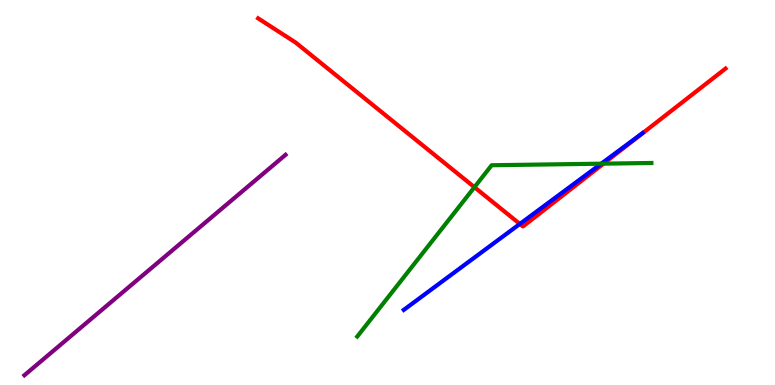[{'lines': ['blue', 'red'], 'intersections': [{'x': 6.71, 'y': 4.18}]}, {'lines': ['green', 'red'], 'intersections': [{'x': 6.12, 'y': 5.14}, {'x': 7.79, 'y': 5.75}]}, {'lines': ['purple', 'red'], 'intersections': []}, {'lines': ['blue', 'green'], 'intersections': [{'x': 7.76, 'y': 5.75}]}, {'lines': ['blue', 'purple'], 'intersections': []}, {'lines': ['green', 'purple'], 'intersections': []}]